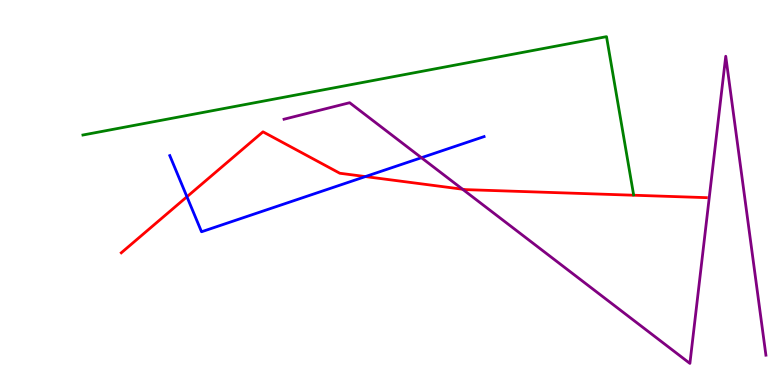[{'lines': ['blue', 'red'], 'intersections': [{'x': 2.41, 'y': 4.89}, {'x': 4.71, 'y': 5.41}]}, {'lines': ['green', 'red'], 'intersections': []}, {'lines': ['purple', 'red'], 'intersections': [{'x': 5.97, 'y': 5.09}]}, {'lines': ['blue', 'green'], 'intersections': []}, {'lines': ['blue', 'purple'], 'intersections': [{'x': 5.44, 'y': 5.9}]}, {'lines': ['green', 'purple'], 'intersections': []}]